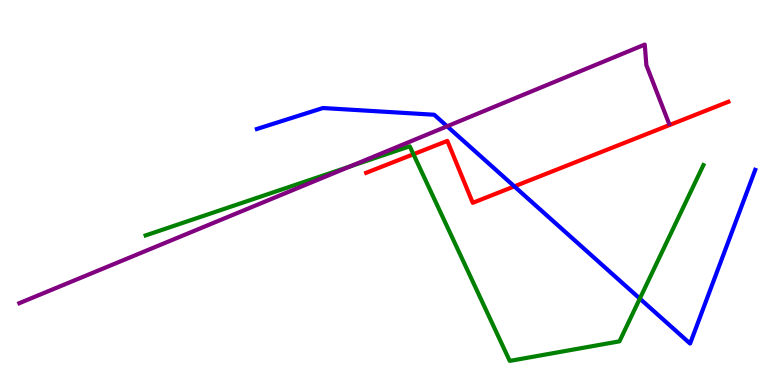[{'lines': ['blue', 'red'], 'intersections': [{'x': 6.64, 'y': 5.16}]}, {'lines': ['green', 'red'], 'intersections': [{'x': 5.33, 'y': 5.99}]}, {'lines': ['purple', 'red'], 'intersections': []}, {'lines': ['blue', 'green'], 'intersections': [{'x': 8.26, 'y': 2.24}]}, {'lines': ['blue', 'purple'], 'intersections': [{'x': 5.77, 'y': 6.72}]}, {'lines': ['green', 'purple'], 'intersections': [{'x': 4.52, 'y': 5.68}]}]